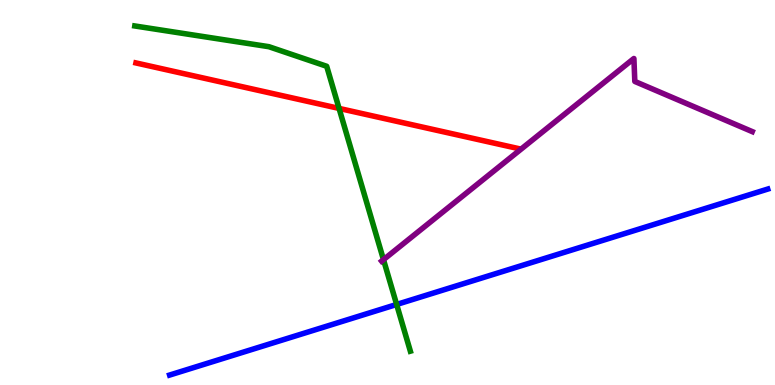[{'lines': ['blue', 'red'], 'intersections': []}, {'lines': ['green', 'red'], 'intersections': [{'x': 4.38, 'y': 7.18}]}, {'lines': ['purple', 'red'], 'intersections': []}, {'lines': ['blue', 'green'], 'intersections': [{'x': 5.12, 'y': 2.09}]}, {'lines': ['blue', 'purple'], 'intersections': []}, {'lines': ['green', 'purple'], 'intersections': [{'x': 4.95, 'y': 3.26}]}]